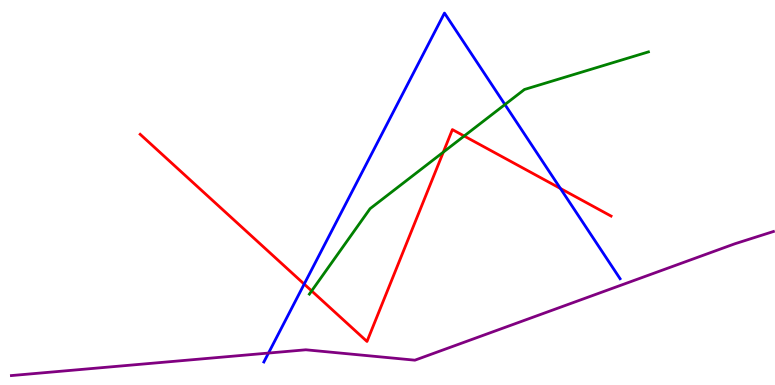[{'lines': ['blue', 'red'], 'intersections': [{'x': 3.93, 'y': 2.62}, {'x': 7.23, 'y': 5.1}]}, {'lines': ['green', 'red'], 'intersections': [{'x': 4.02, 'y': 2.44}, {'x': 5.72, 'y': 6.05}, {'x': 5.99, 'y': 6.47}]}, {'lines': ['purple', 'red'], 'intersections': []}, {'lines': ['blue', 'green'], 'intersections': [{'x': 6.52, 'y': 7.28}]}, {'lines': ['blue', 'purple'], 'intersections': [{'x': 3.46, 'y': 0.83}]}, {'lines': ['green', 'purple'], 'intersections': []}]